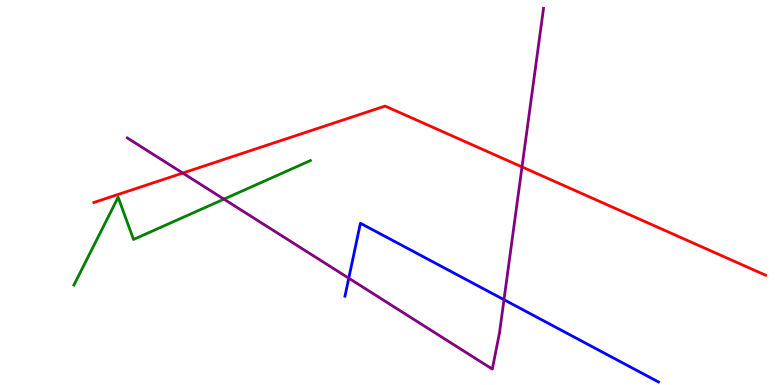[{'lines': ['blue', 'red'], 'intersections': []}, {'lines': ['green', 'red'], 'intersections': []}, {'lines': ['purple', 'red'], 'intersections': [{'x': 2.36, 'y': 5.5}, {'x': 6.74, 'y': 5.66}]}, {'lines': ['blue', 'green'], 'intersections': []}, {'lines': ['blue', 'purple'], 'intersections': [{'x': 4.5, 'y': 2.77}, {'x': 6.5, 'y': 2.22}]}, {'lines': ['green', 'purple'], 'intersections': [{'x': 2.89, 'y': 4.83}]}]